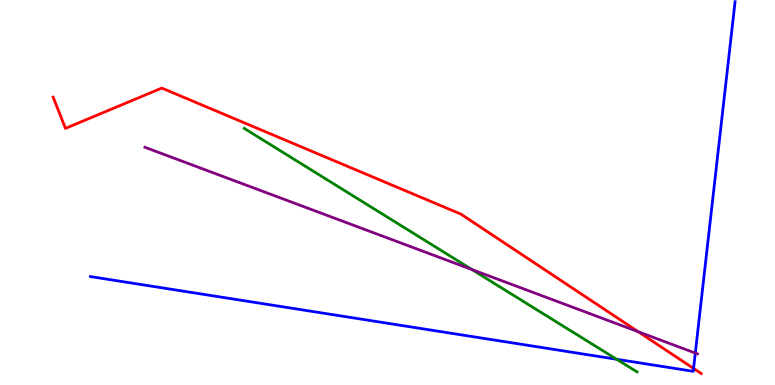[{'lines': ['blue', 'red'], 'intersections': [{'x': 8.95, 'y': 0.43}]}, {'lines': ['green', 'red'], 'intersections': []}, {'lines': ['purple', 'red'], 'intersections': [{'x': 8.24, 'y': 1.38}]}, {'lines': ['blue', 'green'], 'intersections': [{'x': 7.96, 'y': 0.668}]}, {'lines': ['blue', 'purple'], 'intersections': [{'x': 8.97, 'y': 0.83}]}, {'lines': ['green', 'purple'], 'intersections': [{'x': 6.09, 'y': 3.0}]}]